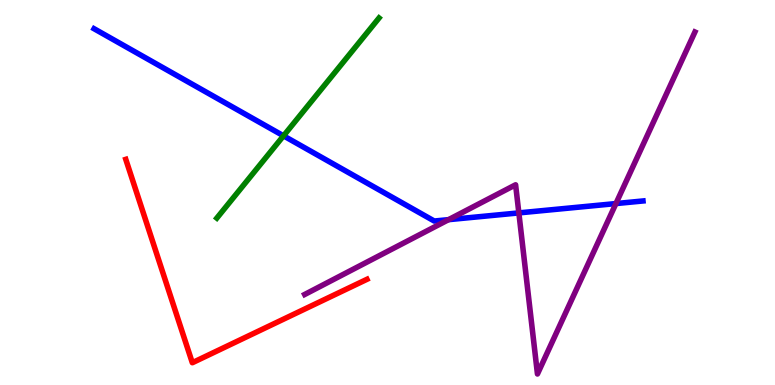[{'lines': ['blue', 'red'], 'intersections': []}, {'lines': ['green', 'red'], 'intersections': []}, {'lines': ['purple', 'red'], 'intersections': []}, {'lines': ['blue', 'green'], 'intersections': [{'x': 3.66, 'y': 6.47}]}, {'lines': ['blue', 'purple'], 'intersections': [{'x': 5.79, 'y': 4.29}, {'x': 6.69, 'y': 4.47}, {'x': 7.95, 'y': 4.71}]}, {'lines': ['green', 'purple'], 'intersections': []}]